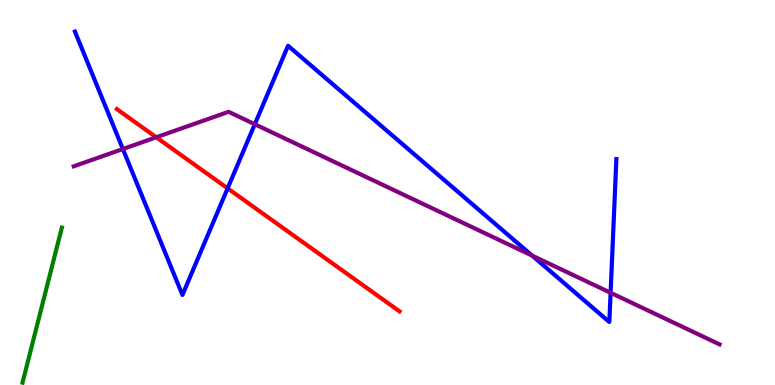[{'lines': ['blue', 'red'], 'intersections': [{'x': 2.94, 'y': 5.11}]}, {'lines': ['green', 'red'], 'intersections': []}, {'lines': ['purple', 'red'], 'intersections': [{'x': 2.02, 'y': 6.43}]}, {'lines': ['blue', 'green'], 'intersections': []}, {'lines': ['blue', 'purple'], 'intersections': [{'x': 1.59, 'y': 6.13}, {'x': 3.29, 'y': 6.77}, {'x': 6.87, 'y': 3.36}, {'x': 7.88, 'y': 2.4}]}, {'lines': ['green', 'purple'], 'intersections': []}]